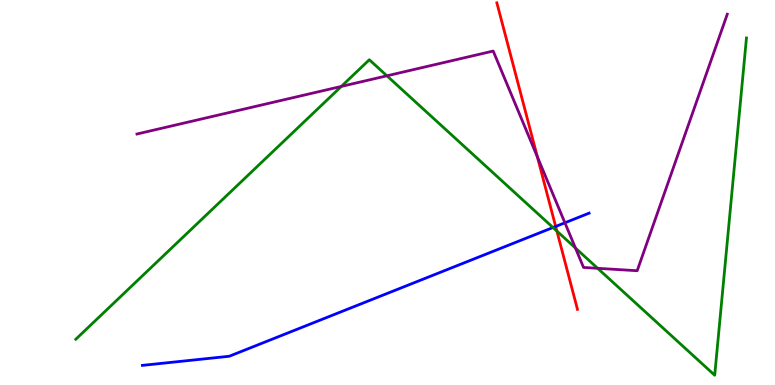[{'lines': ['blue', 'red'], 'intersections': [{'x': 7.17, 'y': 4.12}]}, {'lines': ['green', 'red'], 'intersections': [{'x': 7.19, 'y': 4.0}]}, {'lines': ['purple', 'red'], 'intersections': [{'x': 6.93, 'y': 5.93}]}, {'lines': ['blue', 'green'], 'intersections': [{'x': 7.14, 'y': 4.09}]}, {'lines': ['blue', 'purple'], 'intersections': [{'x': 7.29, 'y': 4.21}]}, {'lines': ['green', 'purple'], 'intersections': [{'x': 4.4, 'y': 7.76}, {'x': 4.99, 'y': 8.03}, {'x': 7.42, 'y': 3.56}, {'x': 7.71, 'y': 3.03}]}]